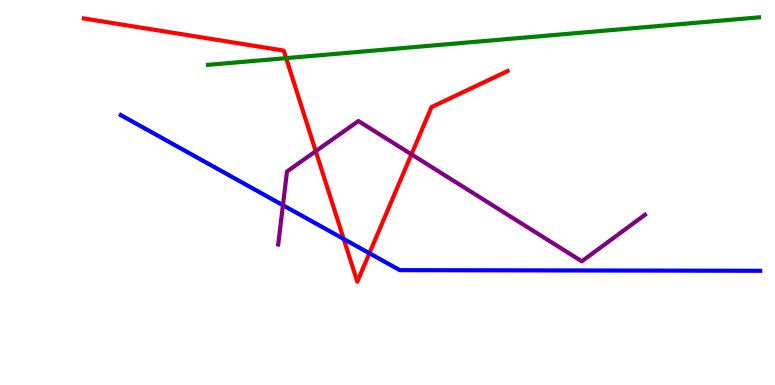[{'lines': ['blue', 'red'], 'intersections': [{'x': 4.43, 'y': 3.79}, {'x': 4.77, 'y': 3.42}]}, {'lines': ['green', 'red'], 'intersections': [{'x': 3.69, 'y': 8.49}]}, {'lines': ['purple', 'red'], 'intersections': [{'x': 4.07, 'y': 6.07}, {'x': 5.31, 'y': 5.99}]}, {'lines': ['blue', 'green'], 'intersections': []}, {'lines': ['blue', 'purple'], 'intersections': [{'x': 3.65, 'y': 4.67}]}, {'lines': ['green', 'purple'], 'intersections': []}]